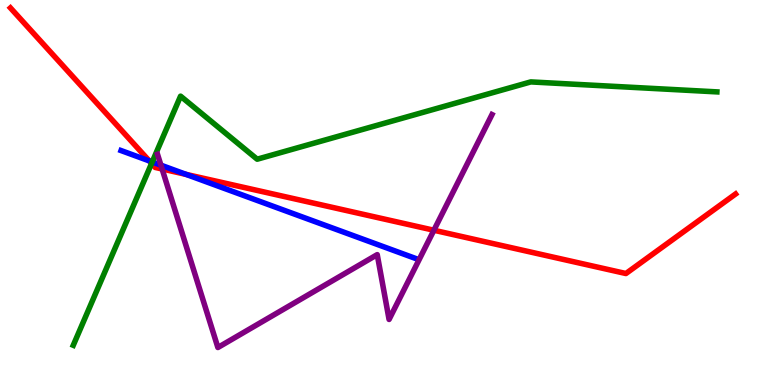[{'lines': ['blue', 'red'], 'intersections': [{'x': 1.93, 'y': 5.82}, {'x': 2.4, 'y': 5.47}]}, {'lines': ['green', 'red'], 'intersections': [{'x': 1.96, 'y': 5.75}]}, {'lines': ['purple', 'red'], 'intersections': [{'x': 2.09, 'y': 5.61}, {'x': 5.6, 'y': 4.02}]}, {'lines': ['blue', 'green'], 'intersections': [{'x': 1.96, 'y': 5.79}]}, {'lines': ['blue', 'purple'], 'intersections': [{'x': 2.08, 'y': 5.71}]}, {'lines': ['green', 'purple'], 'intersections': []}]